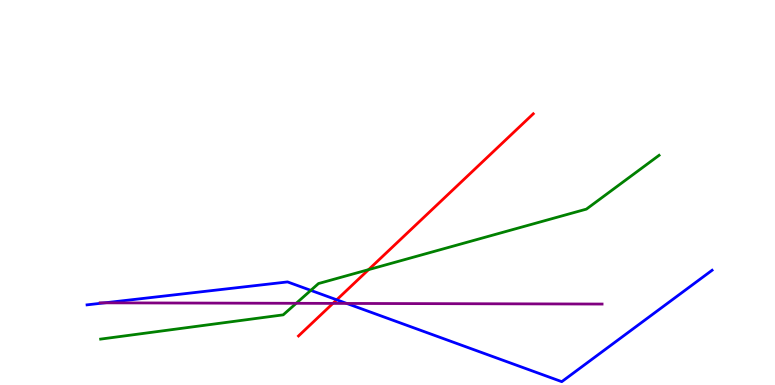[{'lines': ['blue', 'red'], 'intersections': [{'x': 4.34, 'y': 2.21}]}, {'lines': ['green', 'red'], 'intersections': [{'x': 4.76, 'y': 3.0}]}, {'lines': ['purple', 'red'], 'intersections': [{'x': 4.3, 'y': 2.12}]}, {'lines': ['blue', 'green'], 'intersections': [{'x': 4.01, 'y': 2.46}]}, {'lines': ['blue', 'purple'], 'intersections': [{'x': 1.35, 'y': 2.13}, {'x': 4.47, 'y': 2.12}]}, {'lines': ['green', 'purple'], 'intersections': [{'x': 3.82, 'y': 2.12}]}]